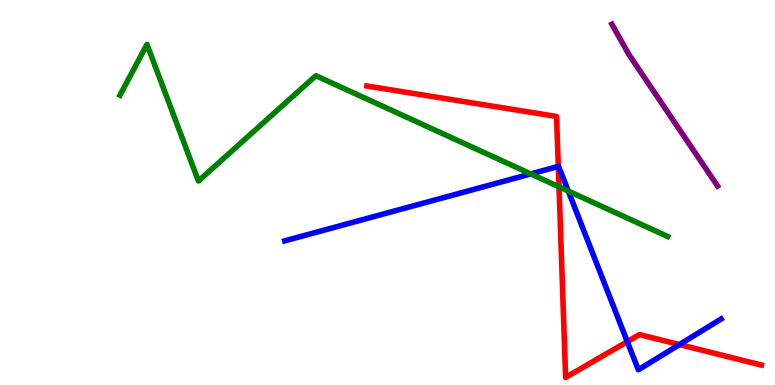[{'lines': ['blue', 'red'], 'intersections': [{'x': 7.2, 'y': 5.68}, {'x': 8.09, 'y': 1.13}, {'x': 8.77, 'y': 1.05}]}, {'lines': ['green', 'red'], 'intersections': [{'x': 7.21, 'y': 5.15}]}, {'lines': ['purple', 'red'], 'intersections': []}, {'lines': ['blue', 'green'], 'intersections': [{'x': 6.85, 'y': 5.48}, {'x': 7.33, 'y': 5.04}]}, {'lines': ['blue', 'purple'], 'intersections': []}, {'lines': ['green', 'purple'], 'intersections': []}]